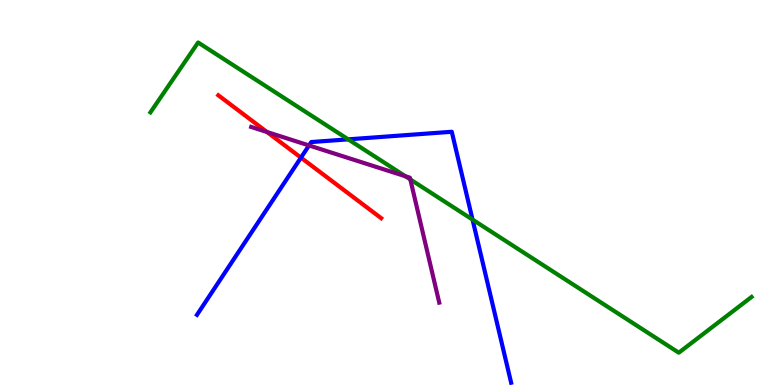[{'lines': ['blue', 'red'], 'intersections': [{'x': 3.88, 'y': 5.91}]}, {'lines': ['green', 'red'], 'intersections': []}, {'lines': ['purple', 'red'], 'intersections': [{'x': 3.44, 'y': 6.57}]}, {'lines': ['blue', 'green'], 'intersections': [{'x': 4.49, 'y': 6.38}, {'x': 6.1, 'y': 4.3}]}, {'lines': ['blue', 'purple'], 'intersections': [{'x': 3.99, 'y': 6.22}]}, {'lines': ['green', 'purple'], 'intersections': [{'x': 5.23, 'y': 5.42}, {'x': 5.29, 'y': 5.34}]}]